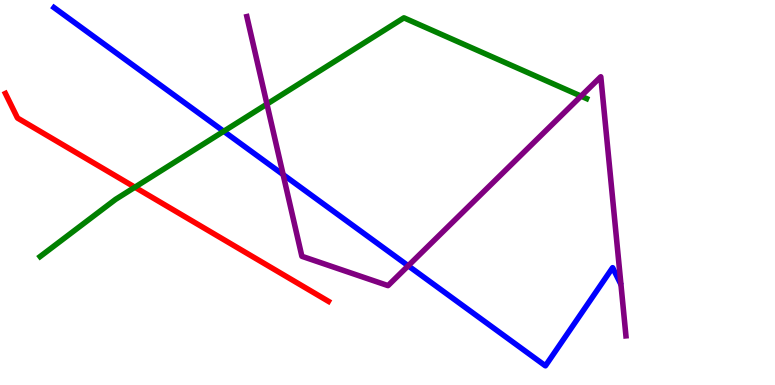[{'lines': ['blue', 'red'], 'intersections': []}, {'lines': ['green', 'red'], 'intersections': [{'x': 1.74, 'y': 5.14}]}, {'lines': ['purple', 'red'], 'intersections': []}, {'lines': ['blue', 'green'], 'intersections': [{'x': 2.89, 'y': 6.59}]}, {'lines': ['blue', 'purple'], 'intersections': [{'x': 3.65, 'y': 5.46}, {'x': 5.27, 'y': 3.1}]}, {'lines': ['green', 'purple'], 'intersections': [{'x': 3.44, 'y': 7.3}, {'x': 7.5, 'y': 7.5}]}]